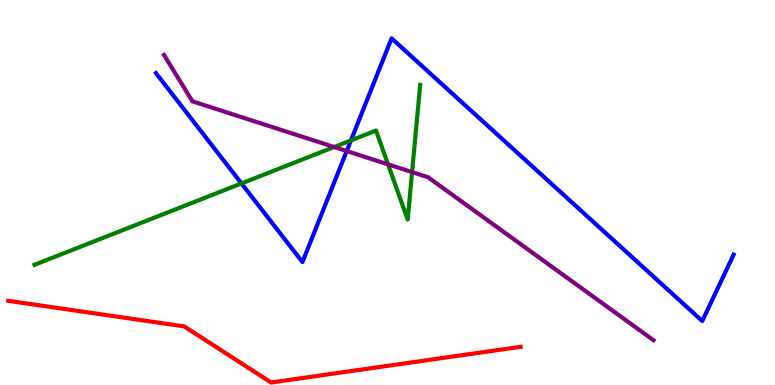[{'lines': ['blue', 'red'], 'intersections': []}, {'lines': ['green', 'red'], 'intersections': []}, {'lines': ['purple', 'red'], 'intersections': []}, {'lines': ['blue', 'green'], 'intersections': [{'x': 3.12, 'y': 5.24}, {'x': 4.53, 'y': 6.35}]}, {'lines': ['blue', 'purple'], 'intersections': [{'x': 4.47, 'y': 6.08}]}, {'lines': ['green', 'purple'], 'intersections': [{'x': 4.31, 'y': 6.18}, {'x': 5.01, 'y': 5.73}, {'x': 5.32, 'y': 5.53}]}]